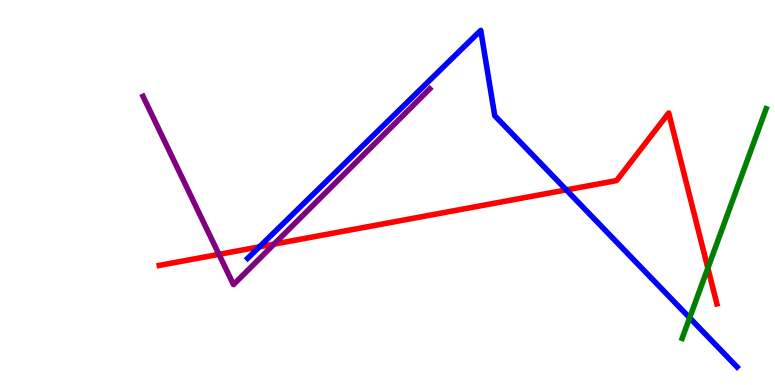[{'lines': ['blue', 'red'], 'intersections': [{'x': 3.35, 'y': 3.59}, {'x': 7.31, 'y': 5.07}]}, {'lines': ['green', 'red'], 'intersections': [{'x': 9.13, 'y': 3.04}]}, {'lines': ['purple', 'red'], 'intersections': [{'x': 2.83, 'y': 3.39}, {'x': 3.54, 'y': 3.66}]}, {'lines': ['blue', 'green'], 'intersections': [{'x': 8.9, 'y': 1.75}]}, {'lines': ['blue', 'purple'], 'intersections': []}, {'lines': ['green', 'purple'], 'intersections': []}]